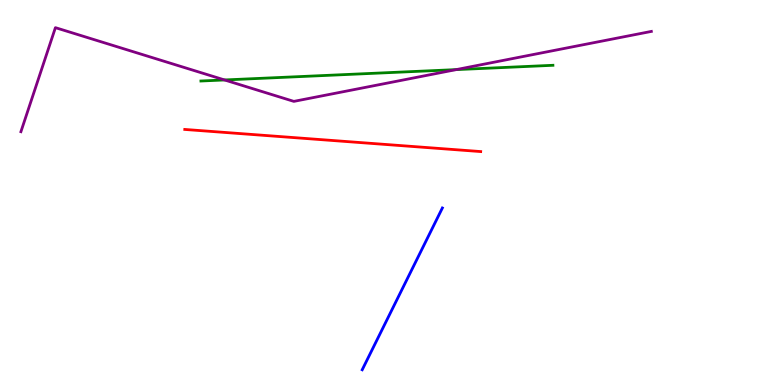[{'lines': ['blue', 'red'], 'intersections': []}, {'lines': ['green', 'red'], 'intersections': []}, {'lines': ['purple', 'red'], 'intersections': []}, {'lines': ['blue', 'green'], 'intersections': []}, {'lines': ['blue', 'purple'], 'intersections': []}, {'lines': ['green', 'purple'], 'intersections': [{'x': 2.9, 'y': 7.92}, {'x': 5.89, 'y': 8.19}]}]